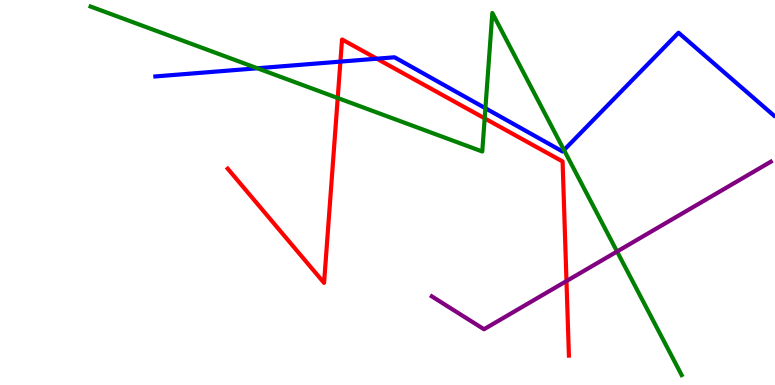[{'lines': ['blue', 'red'], 'intersections': [{'x': 4.39, 'y': 8.4}, {'x': 4.86, 'y': 8.48}]}, {'lines': ['green', 'red'], 'intersections': [{'x': 4.36, 'y': 7.45}, {'x': 6.25, 'y': 6.93}]}, {'lines': ['purple', 'red'], 'intersections': [{'x': 7.31, 'y': 2.7}]}, {'lines': ['blue', 'green'], 'intersections': [{'x': 3.32, 'y': 8.23}, {'x': 6.26, 'y': 7.19}, {'x': 7.28, 'y': 6.1}]}, {'lines': ['blue', 'purple'], 'intersections': []}, {'lines': ['green', 'purple'], 'intersections': [{'x': 7.96, 'y': 3.47}]}]